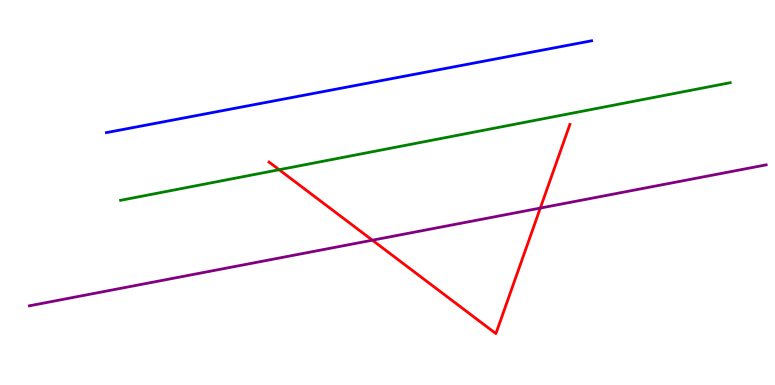[{'lines': ['blue', 'red'], 'intersections': []}, {'lines': ['green', 'red'], 'intersections': [{'x': 3.6, 'y': 5.59}]}, {'lines': ['purple', 'red'], 'intersections': [{'x': 4.8, 'y': 3.76}, {'x': 6.97, 'y': 4.6}]}, {'lines': ['blue', 'green'], 'intersections': []}, {'lines': ['blue', 'purple'], 'intersections': []}, {'lines': ['green', 'purple'], 'intersections': []}]